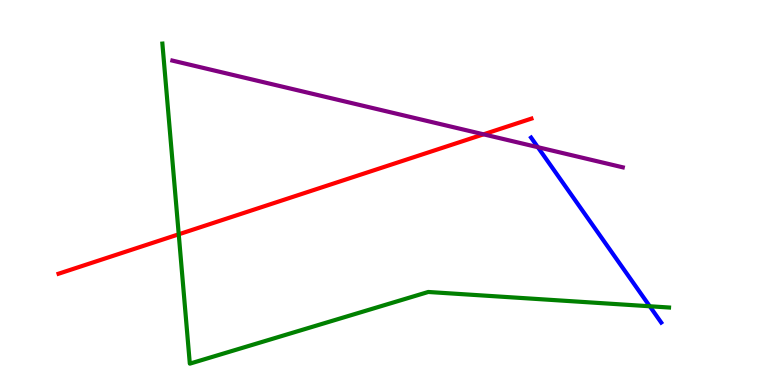[{'lines': ['blue', 'red'], 'intersections': []}, {'lines': ['green', 'red'], 'intersections': [{'x': 2.31, 'y': 3.91}]}, {'lines': ['purple', 'red'], 'intersections': [{'x': 6.24, 'y': 6.51}]}, {'lines': ['blue', 'green'], 'intersections': [{'x': 8.38, 'y': 2.05}]}, {'lines': ['blue', 'purple'], 'intersections': [{'x': 6.94, 'y': 6.18}]}, {'lines': ['green', 'purple'], 'intersections': []}]